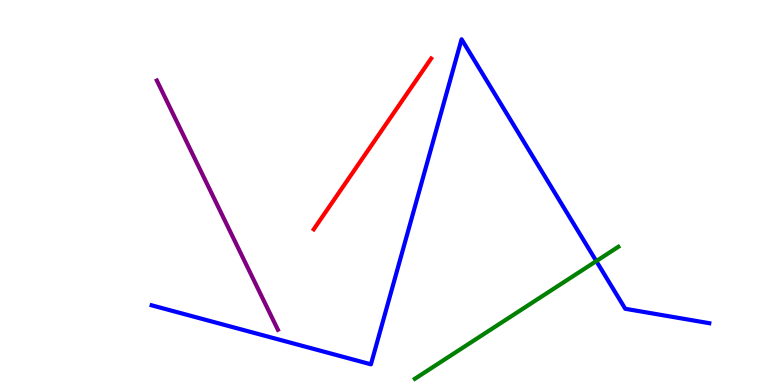[{'lines': ['blue', 'red'], 'intersections': []}, {'lines': ['green', 'red'], 'intersections': []}, {'lines': ['purple', 'red'], 'intersections': []}, {'lines': ['blue', 'green'], 'intersections': [{'x': 7.69, 'y': 3.22}]}, {'lines': ['blue', 'purple'], 'intersections': []}, {'lines': ['green', 'purple'], 'intersections': []}]